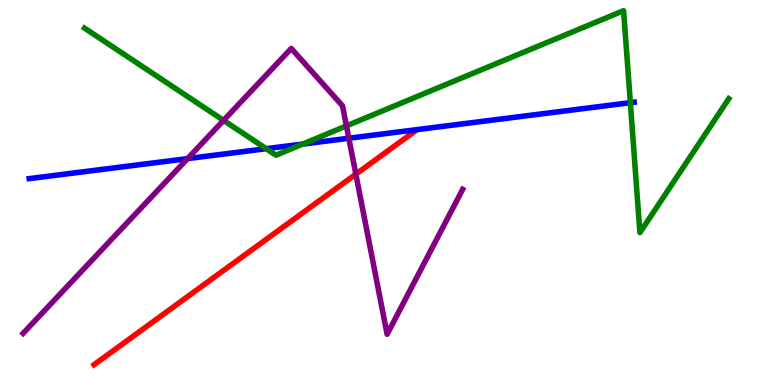[{'lines': ['blue', 'red'], 'intersections': []}, {'lines': ['green', 'red'], 'intersections': []}, {'lines': ['purple', 'red'], 'intersections': [{'x': 4.59, 'y': 5.48}]}, {'lines': ['blue', 'green'], 'intersections': [{'x': 3.43, 'y': 6.14}, {'x': 3.91, 'y': 6.26}, {'x': 8.13, 'y': 7.33}]}, {'lines': ['blue', 'purple'], 'intersections': [{'x': 2.42, 'y': 5.88}, {'x': 4.5, 'y': 6.41}]}, {'lines': ['green', 'purple'], 'intersections': [{'x': 2.88, 'y': 6.87}, {'x': 4.47, 'y': 6.73}]}]